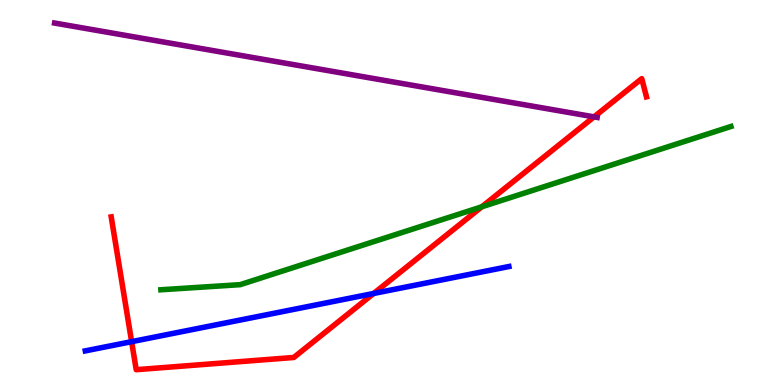[{'lines': ['blue', 'red'], 'intersections': [{'x': 1.7, 'y': 1.13}, {'x': 4.82, 'y': 2.38}]}, {'lines': ['green', 'red'], 'intersections': [{'x': 6.22, 'y': 4.63}]}, {'lines': ['purple', 'red'], 'intersections': [{'x': 7.67, 'y': 6.96}]}, {'lines': ['blue', 'green'], 'intersections': []}, {'lines': ['blue', 'purple'], 'intersections': []}, {'lines': ['green', 'purple'], 'intersections': []}]